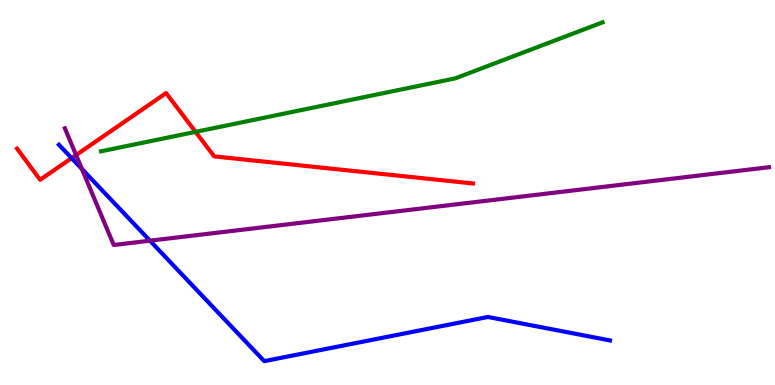[{'lines': ['blue', 'red'], 'intersections': [{'x': 0.924, 'y': 5.89}]}, {'lines': ['green', 'red'], 'intersections': [{'x': 2.52, 'y': 6.58}]}, {'lines': ['purple', 'red'], 'intersections': [{'x': 0.982, 'y': 5.97}]}, {'lines': ['blue', 'green'], 'intersections': []}, {'lines': ['blue', 'purple'], 'intersections': [{'x': 1.06, 'y': 5.61}, {'x': 1.94, 'y': 3.75}]}, {'lines': ['green', 'purple'], 'intersections': []}]